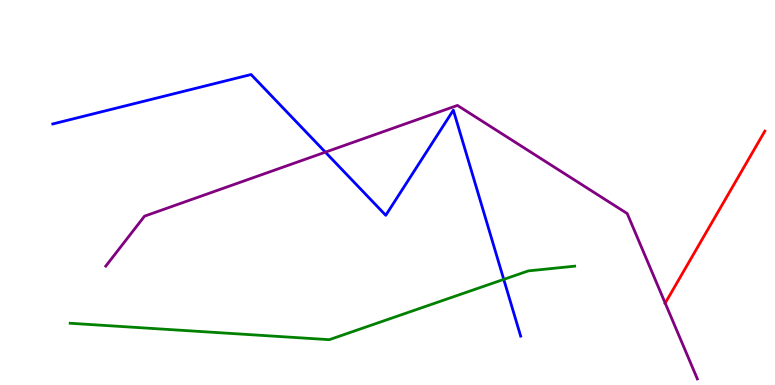[{'lines': ['blue', 'red'], 'intersections': []}, {'lines': ['green', 'red'], 'intersections': []}, {'lines': ['purple', 'red'], 'intersections': [{'x': 8.58, 'y': 2.13}]}, {'lines': ['blue', 'green'], 'intersections': [{'x': 6.5, 'y': 2.74}]}, {'lines': ['blue', 'purple'], 'intersections': [{'x': 4.2, 'y': 6.05}]}, {'lines': ['green', 'purple'], 'intersections': []}]